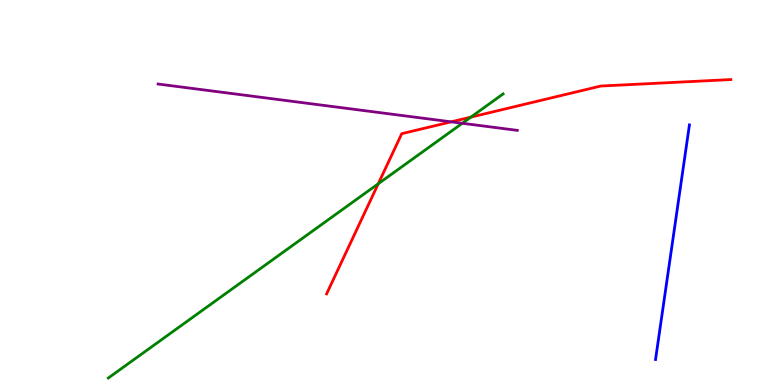[{'lines': ['blue', 'red'], 'intersections': []}, {'lines': ['green', 'red'], 'intersections': [{'x': 4.88, 'y': 5.23}, {'x': 6.08, 'y': 6.96}]}, {'lines': ['purple', 'red'], 'intersections': [{'x': 5.82, 'y': 6.84}]}, {'lines': ['blue', 'green'], 'intersections': []}, {'lines': ['blue', 'purple'], 'intersections': []}, {'lines': ['green', 'purple'], 'intersections': [{'x': 5.97, 'y': 6.8}]}]